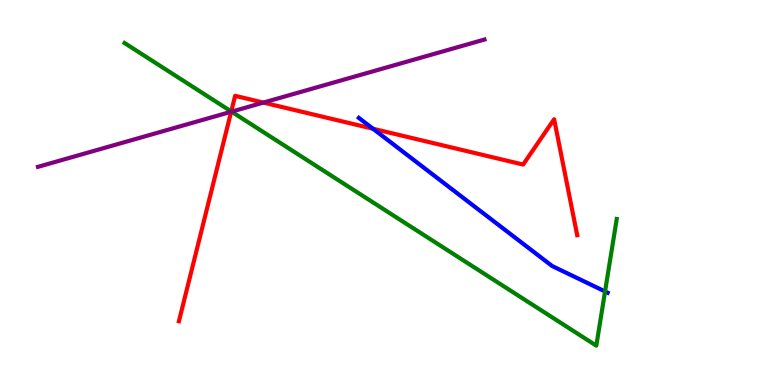[{'lines': ['blue', 'red'], 'intersections': [{'x': 4.81, 'y': 6.66}]}, {'lines': ['green', 'red'], 'intersections': [{'x': 2.98, 'y': 7.1}]}, {'lines': ['purple', 'red'], 'intersections': [{'x': 2.98, 'y': 7.1}, {'x': 3.4, 'y': 7.34}]}, {'lines': ['blue', 'green'], 'intersections': [{'x': 7.81, 'y': 2.43}]}, {'lines': ['blue', 'purple'], 'intersections': []}, {'lines': ['green', 'purple'], 'intersections': [{'x': 2.99, 'y': 7.1}]}]